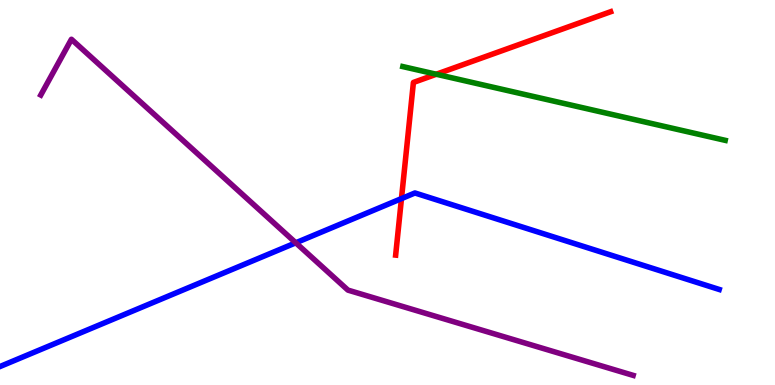[{'lines': ['blue', 'red'], 'intersections': [{'x': 5.18, 'y': 4.84}]}, {'lines': ['green', 'red'], 'intersections': [{'x': 5.63, 'y': 8.07}]}, {'lines': ['purple', 'red'], 'intersections': []}, {'lines': ['blue', 'green'], 'intersections': []}, {'lines': ['blue', 'purple'], 'intersections': [{'x': 3.82, 'y': 3.69}]}, {'lines': ['green', 'purple'], 'intersections': []}]